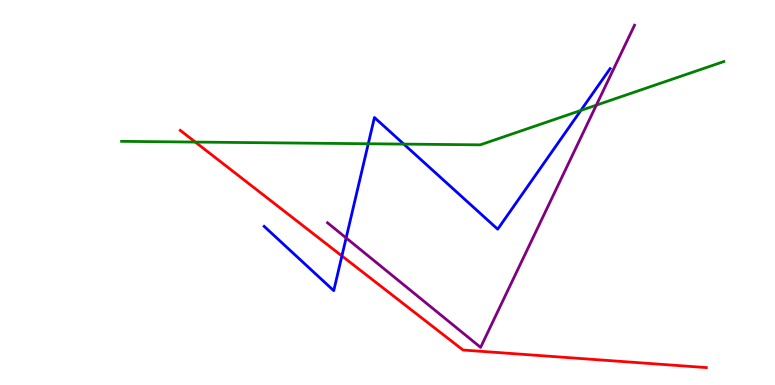[{'lines': ['blue', 'red'], 'intersections': [{'x': 4.41, 'y': 3.35}]}, {'lines': ['green', 'red'], 'intersections': [{'x': 2.52, 'y': 6.31}]}, {'lines': ['purple', 'red'], 'intersections': []}, {'lines': ['blue', 'green'], 'intersections': [{'x': 4.75, 'y': 6.27}, {'x': 5.21, 'y': 6.26}, {'x': 7.49, 'y': 7.13}]}, {'lines': ['blue', 'purple'], 'intersections': [{'x': 4.47, 'y': 3.82}]}, {'lines': ['green', 'purple'], 'intersections': [{'x': 7.69, 'y': 7.27}]}]